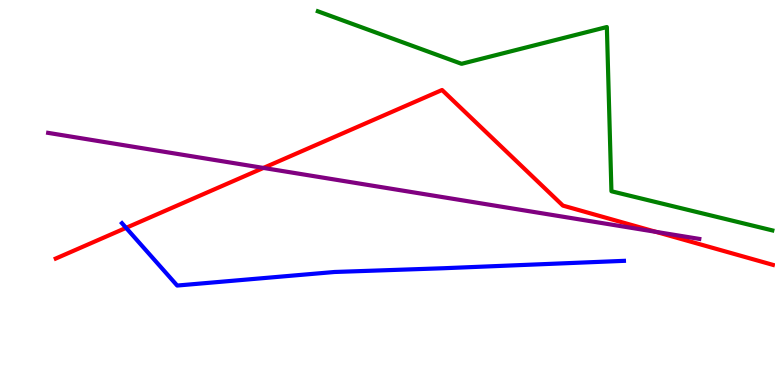[{'lines': ['blue', 'red'], 'intersections': [{'x': 1.63, 'y': 4.08}]}, {'lines': ['green', 'red'], 'intersections': []}, {'lines': ['purple', 'red'], 'intersections': [{'x': 3.4, 'y': 5.64}, {'x': 8.46, 'y': 3.98}]}, {'lines': ['blue', 'green'], 'intersections': []}, {'lines': ['blue', 'purple'], 'intersections': []}, {'lines': ['green', 'purple'], 'intersections': []}]